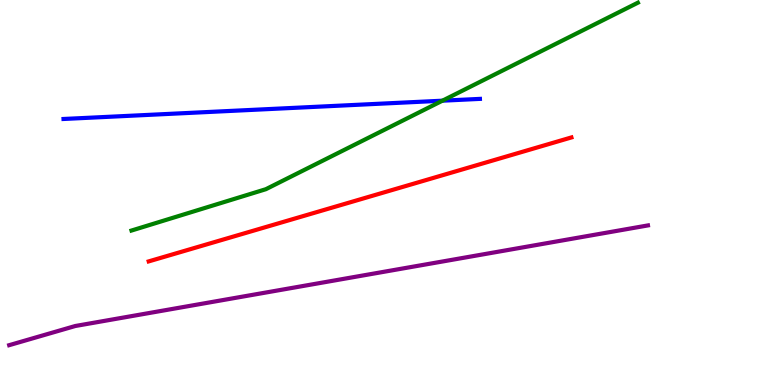[{'lines': ['blue', 'red'], 'intersections': []}, {'lines': ['green', 'red'], 'intersections': []}, {'lines': ['purple', 'red'], 'intersections': []}, {'lines': ['blue', 'green'], 'intersections': [{'x': 5.71, 'y': 7.38}]}, {'lines': ['blue', 'purple'], 'intersections': []}, {'lines': ['green', 'purple'], 'intersections': []}]